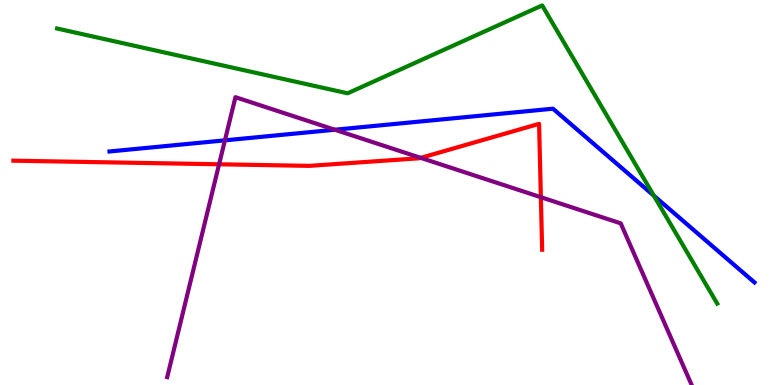[{'lines': ['blue', 'red'], 'intersections': []}, {'lines': ['green', 'red'], 'intersections': []}, {'lines': ['purple', 'red'], 'intersections': [{'x': 2.83, 'y': 5.73}, {'x': 5.43, 'y': 5.9}, {'x': 6.98, 'y': 4.88}]}, {'lines': ['blue', 'green'], 'intersections': [{'x': 8.44, 'y': 4.92}]}, {'lines': ['blue', 'purple'], 'intersections': [{'x': 2.9, 'y': 6.35}, {'x': 4.32, 'y': 6.63}]}, {'lines': ['green', 'purple'], 'intersections': []}]